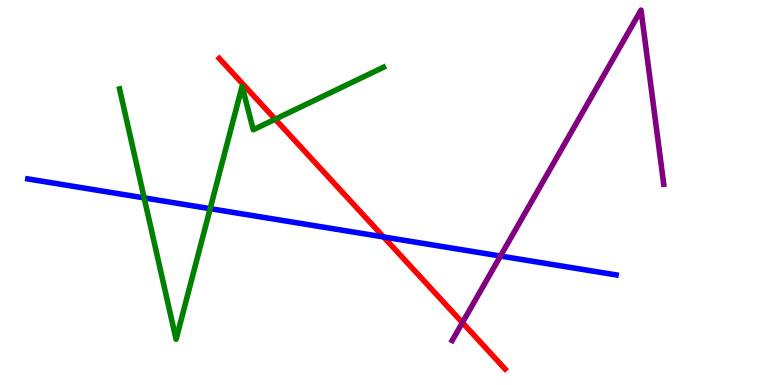[{'lines': ['blue', 'red'], 'intersections': [{'x': 4.95, 'y': 3.85}]}, {'lines': ['green', 'red'], 'intersections': [{'x': 3.55, 'y': 6.9}]}, {'lines': ['purple', 'red'], 'intersections': [{'x': 5.97, 'y': 1.62}]}, {'lines': ['blue', 'green'], 'intersections': [{'x': 1.86, 'y': 4.86}, {'x': 2.71, 'y': 4.58}]}, {'lines': ['blue', 'purple'], 'intersections': [{'x': 6.46, 'y': 3.35}]}, {'lines': ['green', 'purple'], 'intersections': []}]